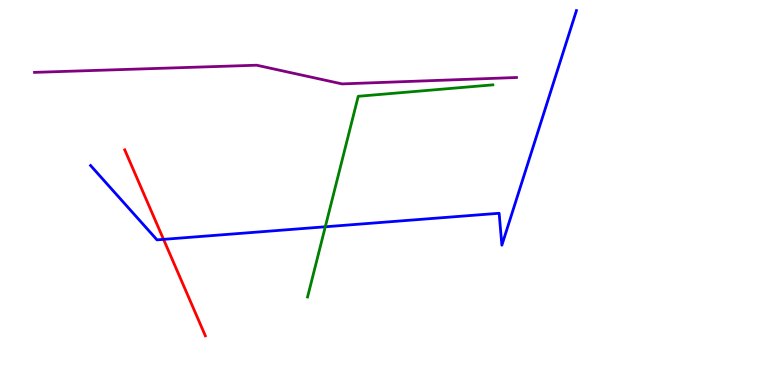[{'lines': ['blue', 'red'], 'intersections': [{'x': 2.11, 'y': 3.78}]}, {'lines': ['green', 'red'], 'intersections': []}, {'lines': ['purple', 'red'], 'intersections': []}, {'lines': ['blue', 'green'], 'intersections': [{'x': 4.2, 'y': 4.11}]}, {'lines': ['blue', 'purple'], 'intersections': []}, {'lines': ['green', 'purple'], 'intersections': []}]